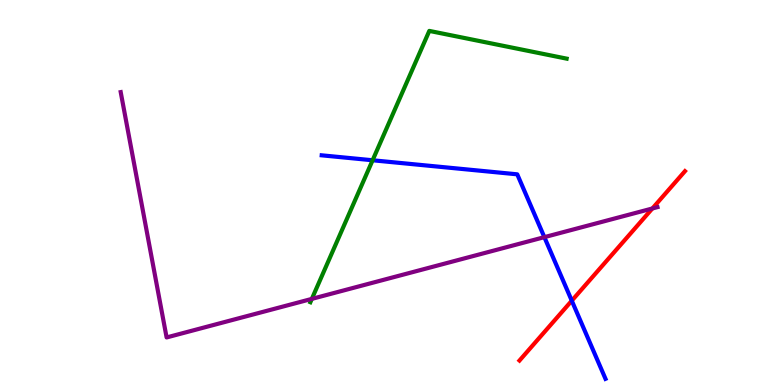[{'lines': ['blue', 'red'], 'intersections': [{'x': 7.38, 'y': 2.19}]}, {'lines': ['green', 'red'], 'intersections': []}, {'lines': ['purple', 'red'], 'intersections': [{'x': 8.42, 'y': 4.59}]}, {'lines': ['blue', 'green'], 'intersections': [{'x': 4.81, 'y': 5.84}]}, {'lines': ['blue', 'purple'], 'intersections': [{'x': 7.02, 'y': 3.84}]}, {'lines': ['green', 'purple'], 'intersections': [{'x': 4.02, 'y': 2.24}]}]